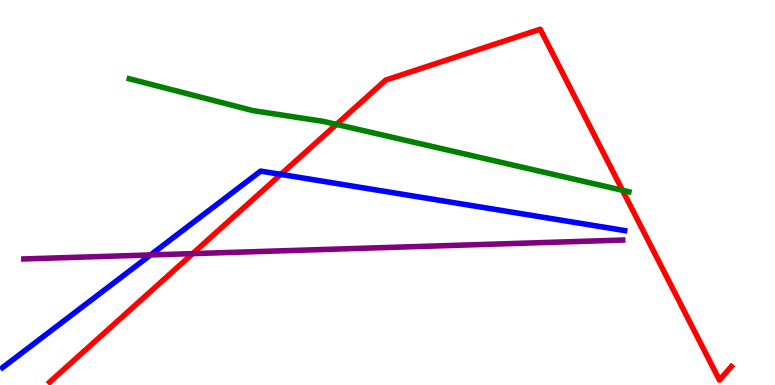[{'lines': ['blue', 'red'], 'intersections': [{'x': 3.62, 'y': 5.47}]}, {'lines': ['green', 'red'], 'intersections': [{'x': 4.34, 'y': 6.77}, {'x': 8.03, 'y': 5.06}]}, {'lines': ['purple', 'red'], 'intersections': [{'x': 2.49, 'y': 3.41}]}, {'lines': ['blue', 'green'], 'intersections': []}, {'lines': ['blue', 'purple'], 'intersections': [{'x': 1.94, 'y': 3.38}]}, {'lines': ['green', 'purple'], 'intersections': []}]